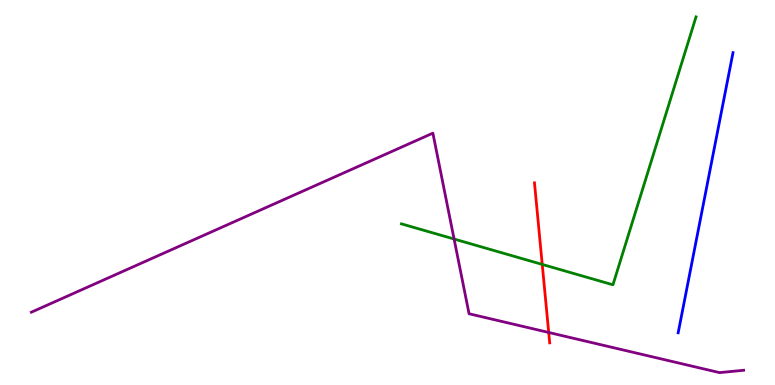[{'lines': ['blue', 'red'], 'intersections': []}, {'lines': ['green', 'red'], 'intersections': [{'x': 7.0, 'y': 3.13}]}, {'lines': ['purple', 'red'], 'intersections': [{'x': 7.08, 'y': 1.36}]}, {'lines': ['blue', 'green'], 'intersections': []}, {'lines': ['blue', 'purple'], 'intersections': []}, {'lines': ['green', 'purple'], 'intersections': [{'x': 5.86, 'y': 3.79}]}]